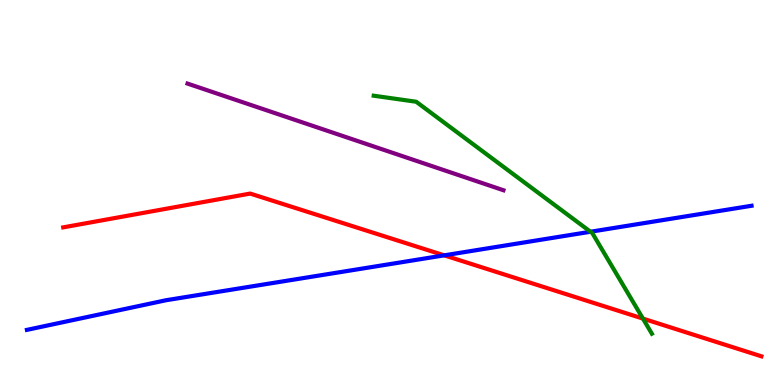[{'lines': ['blue', 'red'], 'intersections': [{'x': 5.73, 'y': 3.37}]}, {'lines': ['green', 'red'], 'intersections': [{'x': 8.3, 'y': 1.72}]}, {'lines': ['purple', 'red'], 'intersections': []}, {'lines': ['blue', 'green'], 'intersections': [{'x': 7.62, 'y': 3.98}]}, {'lines': ['blue', 'purple'], 'intersections': []}, {'lines': ['green', 'purple'], 'intersections': []}]